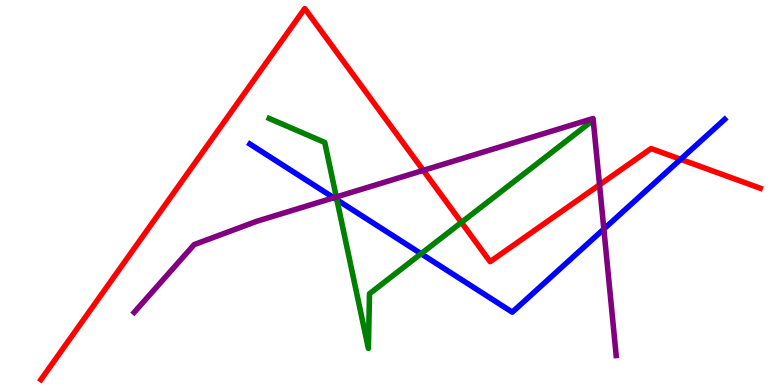[{'lines': ['blue', 'red'], 'intersections': [{'x': 8.78, 'y': 5.86}]}, {'lines': ['green', 'red'], 'intersections': [{'x': 5.95, 'y': 4.22}]}, {'lines': ['purple', 'red'], 'intersections': [{'x': 5.46, 'y': 5.57}, {'x': 7.74, 'y': 5.2}]}, {'lines': ['blue', 'green'], 'intersections': [{'x': 4.35, 'y': 4.81}, {'x': 5.43, 'y': 3.41}]}, {'lines': ['blue', 'purple'], 'intersections': [{'x': 4.31, 'y': 4.86}, {'x': 7.79, 'y': 4.05}]}, {'lines': ['green', 'purple'], 'intersections': [{'x': 4.34, 'y': 4.88}]}]